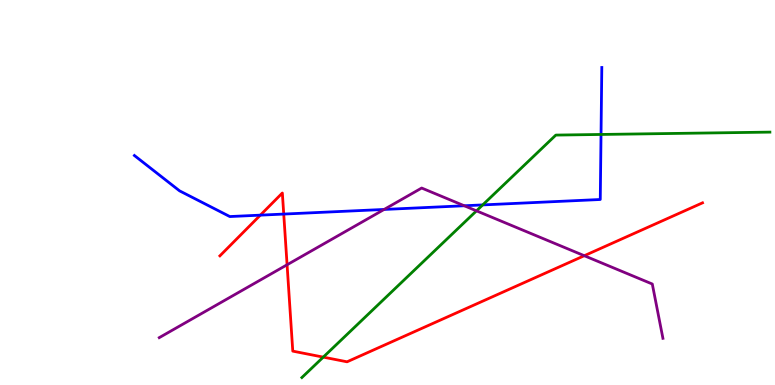[{'lines': ['blue', 'red'], 'intersections': [{'x': 3.36, 'y': 4.41}, {'x': 3.66, 'y': 4.44}]}, {'lines': ['green', 'red'], 'intersections': [{'x': 4.17, 'y': 0.724}]}, {'lines': ['purple', 'red'], 'intersections': [{'x': 3.7, 'y': 3.12}, {'x': 7.54, 'y': 3.36}]}, {'lines': ['blue', 'green'], 'intersections': [{'x': 6.23, 'y': 4.68}, {'x': 7.76, 'y': 6.51}]}, {'lines': ['blue', 'purple'], 'intersections': [{'x': 4.96, 'y': 4.56}, {'x': 5.99, 'y': 4.66}]}, {'lines': ['green', 'purple'], 'intersections': [{'x': 6.15, 'y': 4.52}]}]